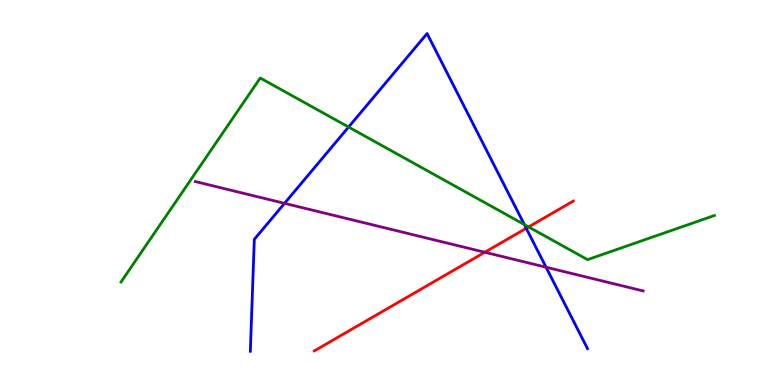[{'lines': ['blue', 'red'], 'intersections': [{'x': 6.79, 'y': 4.07}]}, {'lines': ['green', 'red'], 'intersections': [{'x': 6.82, 'y': 4.11}]}, {'lines': ['purple', 'red'], 'intersections': [{'x': 6.26, 'y': 3.45}]}, {'lines': ['blue', 'green'], 'intersections': [{'x': 4.5, 'y': 6.7}, {'x': 6.77, 'y': 4.17}]}, {'lines': ['blue', 'purple'], 'intersections': [{'x': 3.67, 'y': 4.72}, {'x': 7.05, 'y': 3.06}]}, {'lines': ['green', 'purple'], 'intersections': []}]